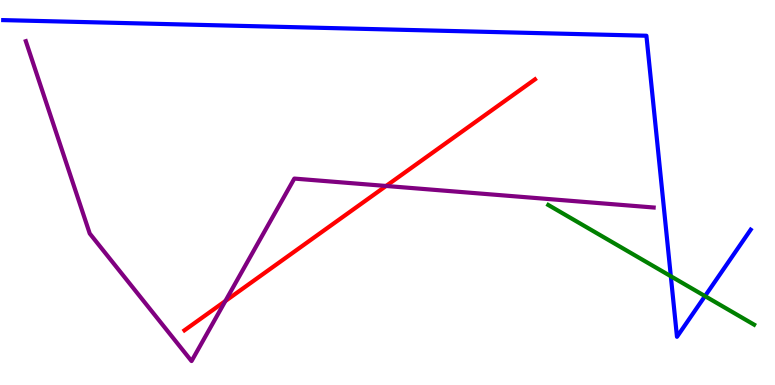[{'lines': ['blue', 'red'], 'intersections': []}, {'lines': ['green', 'red'], 'intersections': []}, {'lines': ['purple', 'red'], 'intersections': [{'x': 2.91, 'y': 2.18}, {'x': 4.98, 'y': 5.17}]}, {'lines': ['blue', 'green'], 'intersections': [{'x': 8.66, 'y': 2.83}, {'x': 9.1, 'y': 2.31}]}, {'lines': ['blue', 'purple'], 'intersections': []}, {'lines': ['green', 'purple'], 'intersections': []}]